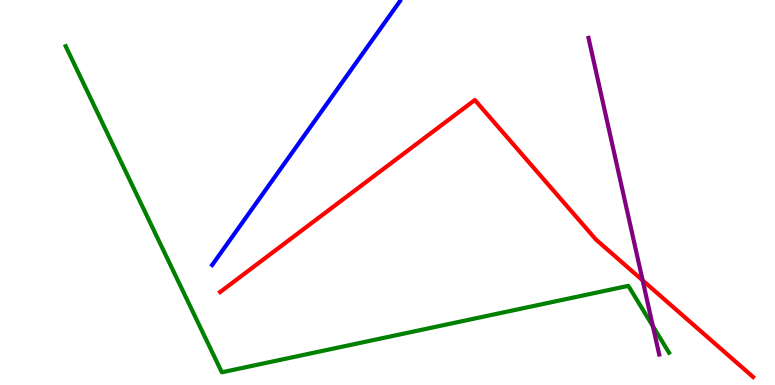[{'lines': ['blue', 'red'], 'intersections': []}, {'lines': ['green', 'red'], 'intersections': []}, {'lines': ['purple', 'red'], 'intersections': [{'x': 8.29, 'y': 2.72}]}, {'lines': ['blue', 'green'], 'intersections': []}, {'lines': ['blue', 'purple'], 'intersections': []}, {'lines': ['green', 'purple'], 'intersections': [{'x': 8.42, 'y': 1.53}]}]